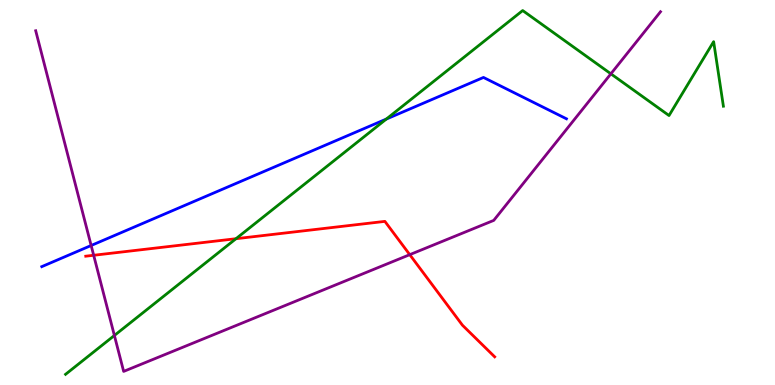[{'lines': ['blue', 'red'], 'intersections': []}, {'lines': ['green', 'red'], 'intersections': [{'x': 3.04, 'y': 3.8}]}, {'lines': ['purple', 'red'], 'intersections': [{'x': 1.21, 'y': 3.37}, {'x': 5.29, 'y': 3.39}]}, {'lines': ['blue', 'green'], 'intersections': [{'x': 4.98, 'y': 6.91}]}, {'lines': ['blue', 'purple'], 'intersections': [{'x': 1.18, 'y': 3.62}]}, {'lines': ['green', 'purple'], 'intersections': [{'x': 1.48, 'y': 1.29}, {'x': 7.88, 'y': 8.08}]}]